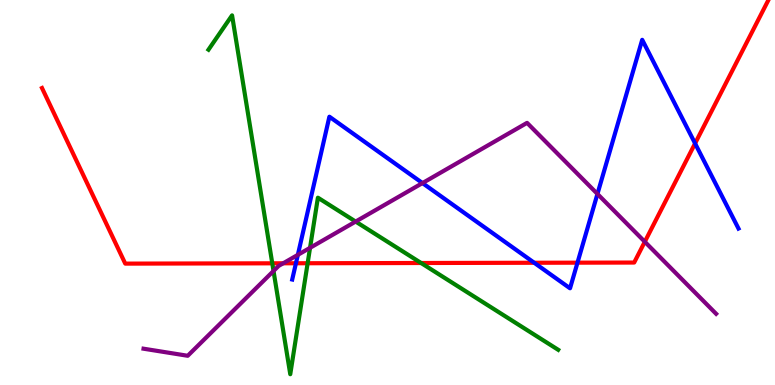[{'lines': ['blue', 'red'], 'intersections': [{'x': 3.82, 'y': 3.16}, {'x': 6.89, 'y': 3.18}, {'x': 7.45, 'y': 3.18}, {'x': 8.97, 'y': 6.27}]}, {'lines': ['green', 'red'], 'intersections': [{'x': 3.51, 'y': 3.16}, {'x': 3.97, 'y': 3.16}, {'x': 5.43, 'y': 3.17}]}, {'lines': ['purple', 'red'], 'intersections': [{'x': 3.65, 'y': 3.16}, {'x': 8.32, 'y': 3.72}]}, {'lines': ['blue', 'green'], 'intersections': []}, {'lines': ['blue', 'purple'], 'intersections': [{'x': 3.84, 'y': 3.38}, {'x': 5.45, 'y': 5.24}, {'x': 7.71, 'y': 4.96}]}, {'lines': ['green', 'purple'], 'intersections': [{'x': 3.53, 'y': 2.96}, {'x': 4.0, 'y': 3.56}, {'x': 4.59, 'y': 4.24}]}]